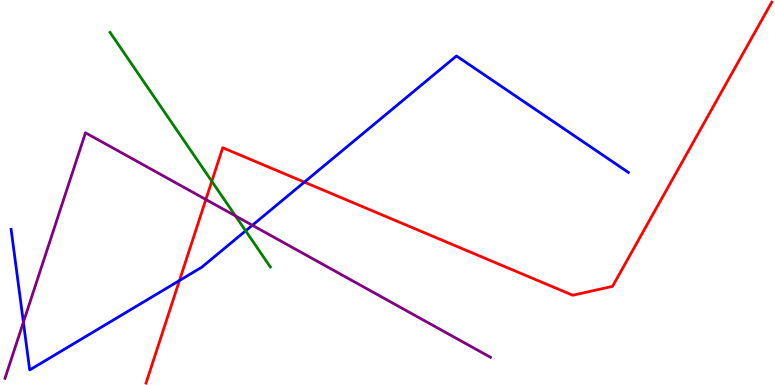[{'lines': ['blue', 'red'], 'intersections': [{'x': 2.32, 'y': 2.71}, {'x': 3.93, 'y': 5.27}]}, {'lines': ['green', 'red'], 'intersections': [{'x': 2.73, 'y': 5.29}]}, {'lines': ['purple', 'red'], 'intersections': [{'x': 2.66, 'y': 4.82}]}, {'lines': ['blue', 'green'], 'intersections': [{'x': 3.17, 'y': 4.0}]}, {'lines': ['blue', 'purple'], 'intersections': [{'x': 0.302, 'y': 1.63}, {'x': 3.26, 'y': 4.15}]}, {'lines': ['green', 'purple'], 'intersections': [{'x': 3.04, 'y': 4.39}]}]